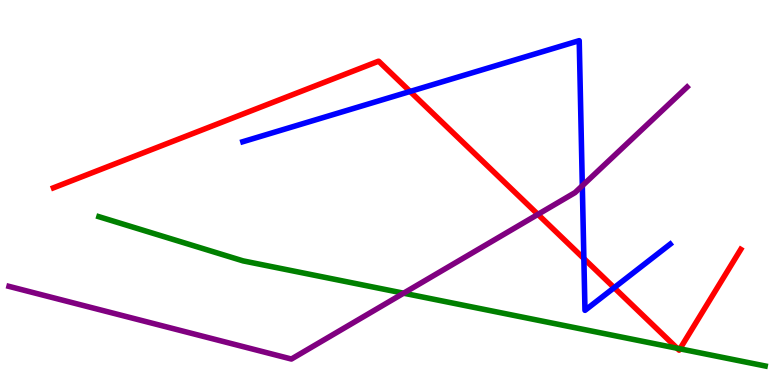[{'lines': ['blue', 'red'], 'intersections': [{'x': 5.29, 'y': 7.62}, {'x': 7.53, 'y': 3.28}, {'x': 7.92, 'y': 2.53}]}, {'lines': ['green', 'red'], 'intersections': [{'x': 8.74, 'y': 0.954}, {'x': 8.77, 'y': 0.94}]}, {'lines': ['purple', 'red'], 'intersections': [{'x': 6.94, 'y': 4.43}]}, {'lines': ['blue', 'green'], 'intersections': []}, {'lines': ['blue', 'purple'], 'intersections': [{'x': 7.51, 'y': 5.18}]}, {'lines': ['green', 'purple'], 'intersections': [{'x': 5.21, 'y': 2.38}]}]